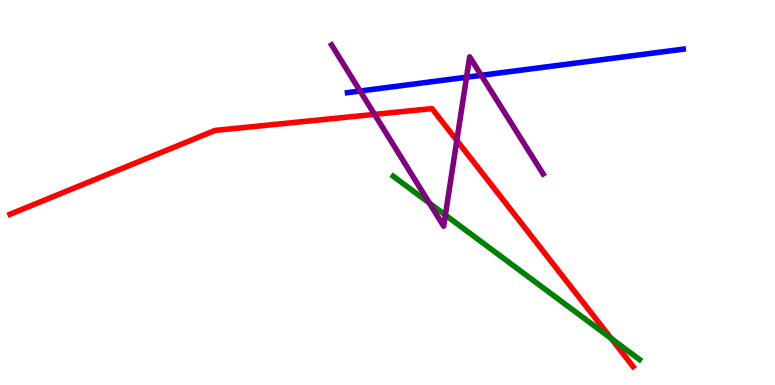[{'lines': ['blue', 'red'], 'intersections': []}, {'lines': ['green', 'red'], 'intersections': [{'x': 7.89, 'y': 1.21}]}, {'lines': ['purple', 'red'], 'intersections': [{'x': 4.83, 'y': 7.03}, {'x': 5.89, 'y': 6.35}]}, {'lines': ['blue', 'green'], 'intersections': []}, {'lines': ['blue', 'purple'], 'intersections': [{'x': 4.65, 'y': 7.64}, {'x': 6.02, 'y': 7.99}, {'x': 6.21, 'y': 8.04}]}, {'lines': ['green', 'purple'], 'intersections': [{'x': 5.54, 'y': 4.72}, {'x': 5.75, 'y': 4.41}]}]